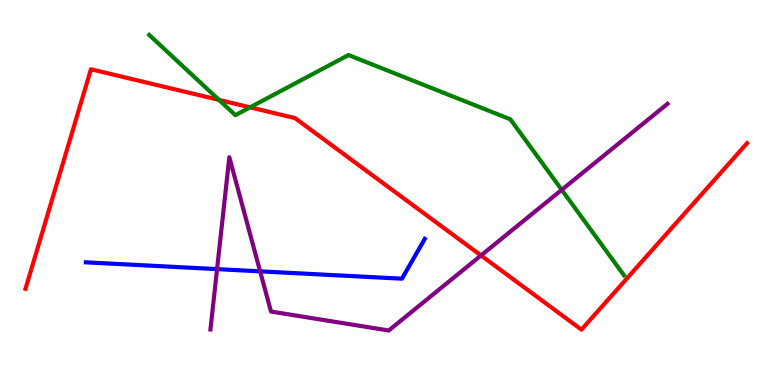[{'lines': ['blue', 'red'], 'intersections': []}, {'lines': ['green', 'red'], 'intersections': [{'x': 2.83, 'y': 7.41}, {'x': 3.23, 'y': 7.21}]}, {'lines': ['purple', 'red'], 'intersections': [{'x': 6.21, 'y': 3.36}]}, {'lines': ['blue', 'green'], 'intersections': []}, {'lines': ['blue', 'purple'], 'intersections': [{'x': 2.8, 'y': 3.01}, {'x': 3.36, 'y': 2.95}]}, {'lines': ['green', 'purple'], 'intersections': [{'x': 7.25, 'y': 5.07}]}]